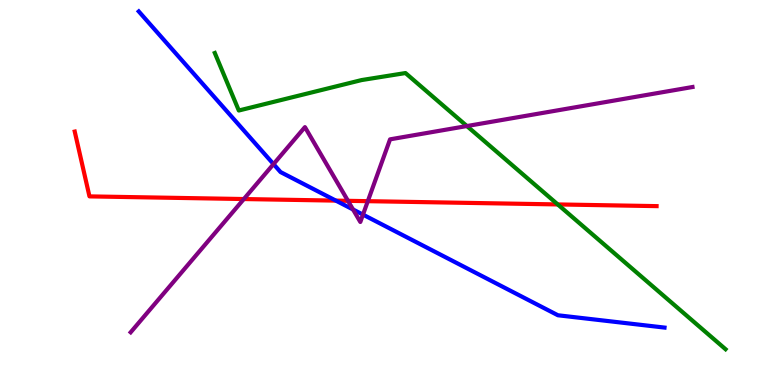[{'lines': ['blue', 'red'], 'intersections': [{'x': 4.33, 'y': 4.79}]}, {'lines': ['green', 'red'], 'intersections': [{'x': 7.2, 'y': 4.69}]}, {'lines': ['purple', 'red'], 'intersections': [{'x': 3.15, 'y': 4.83}, {'x': 4.49, 'y': 4.78}, {'x': 4.75, 'y': 4.77}]}, {'lines': ['blue', 'green'], 'intersections': []}, {'lines': ['blue', 'purple'], 'intersections': [{'x': 3.53, 'y': 5.74}, {'x': 4.56, 'y': 4.56}, {'x': 4.68, 'y': 4.43}]}, {'lines': ['green', 'purple'], 'intersections': [{'x': 6.02, 'y': 6.73}]}]